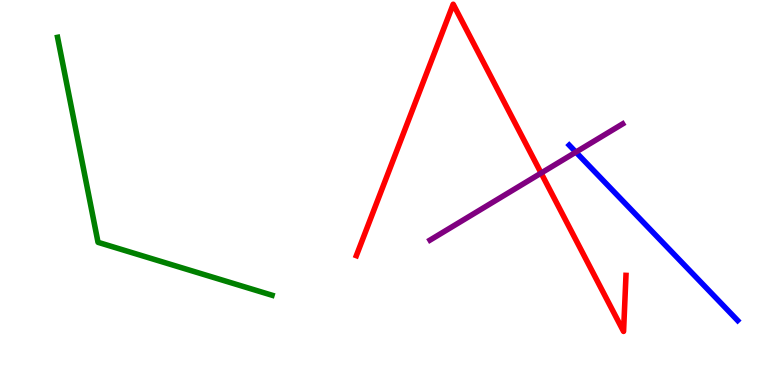[{'lines': ['blue', 'red'], 'intersections': []}, {'lines': ['green', 'red'], 'intersections': []}, {'lines': ['purple', 'red'], 'intersections': [{'x': 6.98, 'y': 5.5}]}, {'lines': ['blue', 'green'], 'intersections': []}, {'lines': ['blue', 'purple'], 'intersections': [{'x': 7.43, 'y': 6.05}]}, {'lines': ['green', 'purple'], 'intersections': []}]